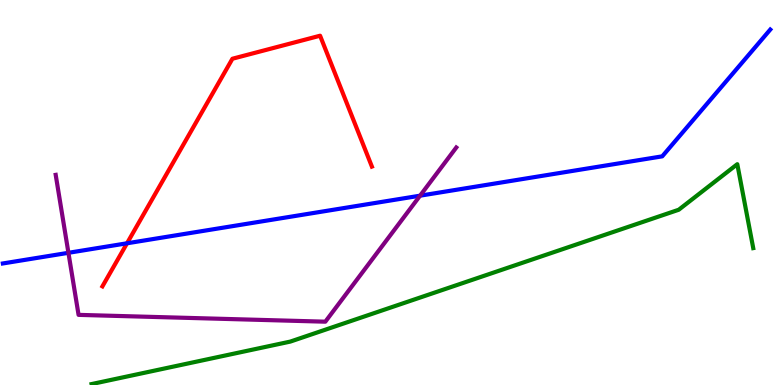[{'lines': ['blue', 'red'], 'intersections': [{'x': 1.64, 'y': 3.68}]}, {'lines': ['green', 'red'], 'intersections': []}, {'lines': ['purple', 'red'], 'intersections': []}, {'lines': ['blue', 'green'], 'intersections': []}, {'lines': ['blue', 'purple'], 'intersections': [{'x': 0.883, 'y': 3.43}, {'x': 5.42, 'y': 4.92}]}, {'lines': ['green', 'purple'], 'intersections': []}]